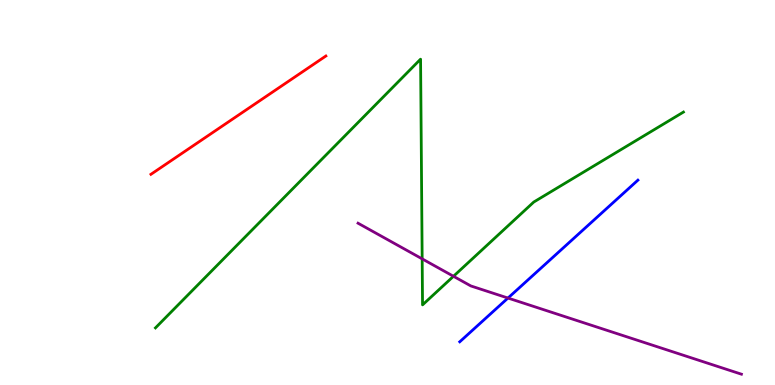[{'lines': ['blue', 'red'], 'intersections': []}, {'lines': ['green', 'red'], 'intersections': []}, {'lines': ['purple', 'red'], 'intersections': []}, {'lines': ['blue', 'green'], 'intersections': []}, {'lines': ['blue', 'purple'], 'intersections': [{'x': 6.55, 'y': 2.26}]}, {'lines': ['green', 'purple'], 'intersections': [{'x': 5.45, 'y': 3.28}, {'x': 5.85, 'y': 2.82}]}]